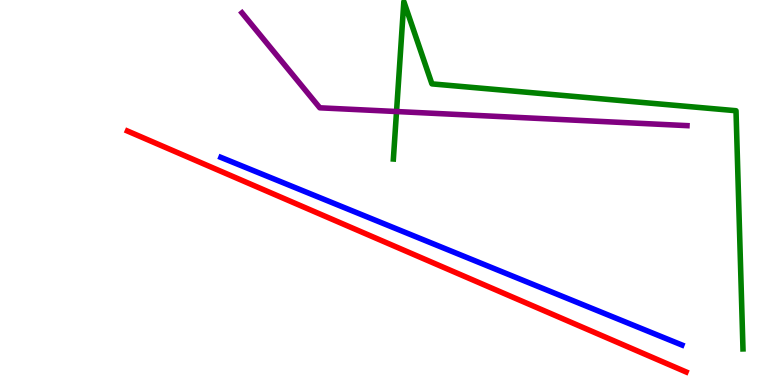[{'lines': ['blue', 'red'], 'intersections': []}, {'lines': ['green', 'red'], 'intersections': []}, {'lines': ['purple', 'red'], 'intersections': []}, {'lines': ['blue', 'green'], 'intersections': []}, {'lines': ['blue', 'purple'], 'intersections': []}, {'lines': ['green', 'purple'], 'intersections': [{'x': 5.12, 'y': 7.1}]}]